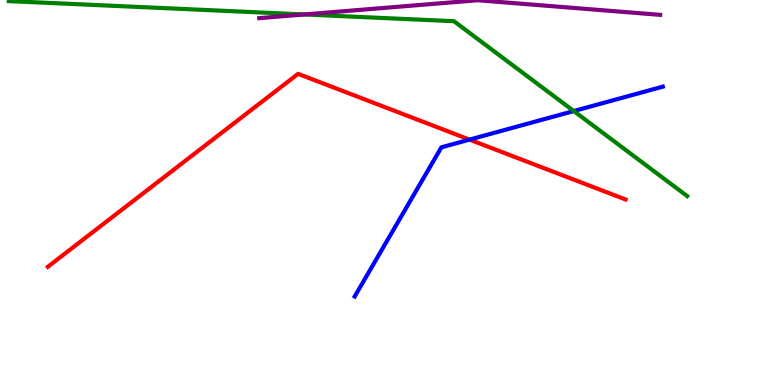[{'lines': ['blue', 'red'], 'intersections': [{'x': 6.06, 'y': 6.37}]}, {'lines': ['green', 'red'], 'intersections': []}, {'lines': ['purple', 'red'], 'intersections': []}, {'lines': ['blue', 'green'], 'intersections': [{'x': 7.4, 'y': 7.12}]}, {'lines': ['blue', 'purple'], 'intersections': []}, {'lines': ['green', 'purple'], 'intersections': [{'x': 3.93, 'y': 9.62}]}]